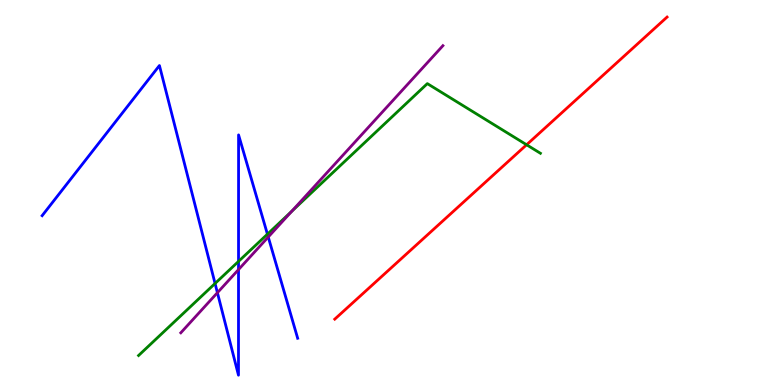[{'lines': ['blue', 'red'], 'intersections': []}, {'lines': ['green', 'red'], 'intersections': [{'x': 6.79, 'y': 6.24}]}, {'lines': ['purple', 'red'], 'intersections': []}, {'lines': ['blue', 'green'], 'intersections': [{'x': 2.78, 'y': 2.64}, {'x': 3.08, 'y': 3.21}, {'x': 3.45, 'y': 3.92}]}, {'lines': ['blue', 'purple'], 'intersections': [{'x': 2.81, 'y': 2.4}, {'x': 3.08, 'y': 3.0}, {'x': 3.46, 'y': 3.84}]}, {'lines': ['green', 'purple'], 'intersections': [{'x': 3.76, 'y': 4.51}]}]